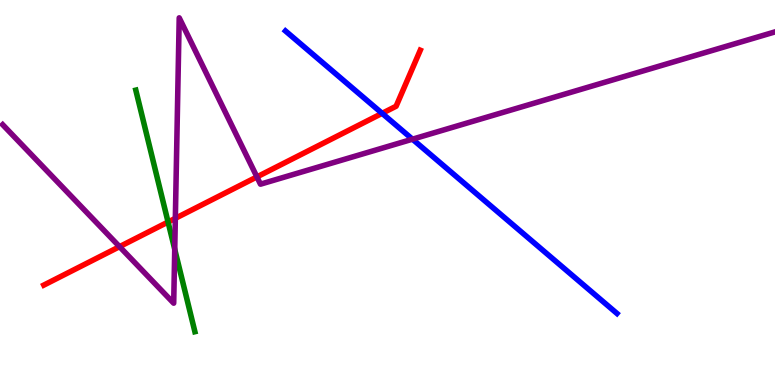[{'lines': ['blue', 'red'], 'intersections': [{'x': 4.93, 'y': 7.06}]}, {'lines': ['green', 'red'], 'intersections': [{'x': 2.17, 'y': 4.23}]}, {'lines': ['purple', 'red'], 'intersections': [{'x': 1.54, 'y': 3.59}, {'x': 2.26, 'y': 4.33}, {'x': 3.32, 'y': 5.41}]}, {'lines': ['blue', 'green'], 'intersections': []}, {'lines': ['blue', 'purple'], 'intersections': [{'x': 5.32, 'y': 6.38}]}, {'lines': ['green', 'purple'], 'intersections': [{'x': 2.25, 'y': 3.52}]}]